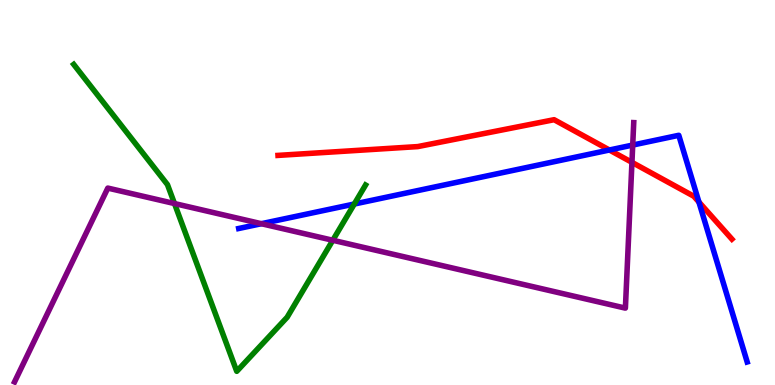[{'lines': ['blue', 'red'], 'intersections': [{'x': 7.86, 'y': 6.1}, {'x': 9.02, 'y': 4.75}]}, {'lines': ['green', 'red'], 'intersections': []}, {'lines': ['purple', 'red'], 'intersections': [{'x': 8.15, 'y': 5.78}]}, {'lines': ['blue', 'green'], 'intersections': [{'x': 4.57, 'y': 4.7}]}, {'lines': ['blue', 'purple'], 'intersections': [{'x': 3.37, 'y': 4.19}, {'x': 8.16, 'y': 6.23}]}, {'lines': ['green', 'purple'], 'intersections': [{'x': 2.25, 'y': 4.71}, {'x': 4.29, 'y': 3.76}]}]